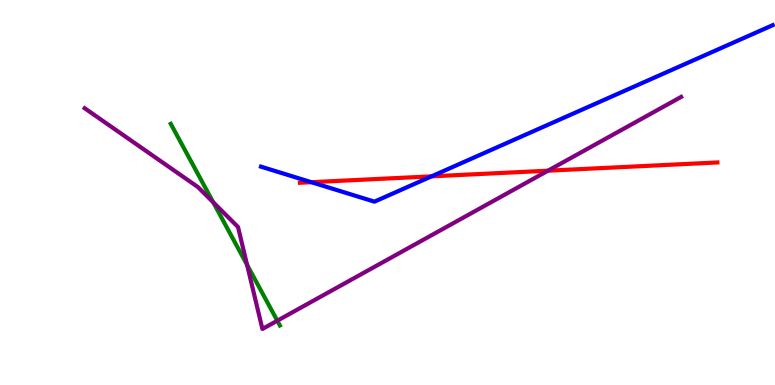[{'lines': ['blue', 'red'], 'intersections': [{'x': 4.02, 'y': 5.27}, {'x': 5.57, 'y': 5.42}]}, {'lines': ['green', 'red'], 'intersections': []}, {'lines': ['purple', 'red'], 'intersections': [{'x': 7.07, 'y': 5.57}]}, {'lines': ['blue', 'green'], 'intersections': []}, {'lines': ['blue', 'purple'], 'intersections': []}, {'lines': ['green', 'purple'], 'intersections': [{'x': 2.75, 'y': 4.75}, {'x': 3.19, 'y': 3.12}, {'x': 3.58, 'y': 1.67}]}]